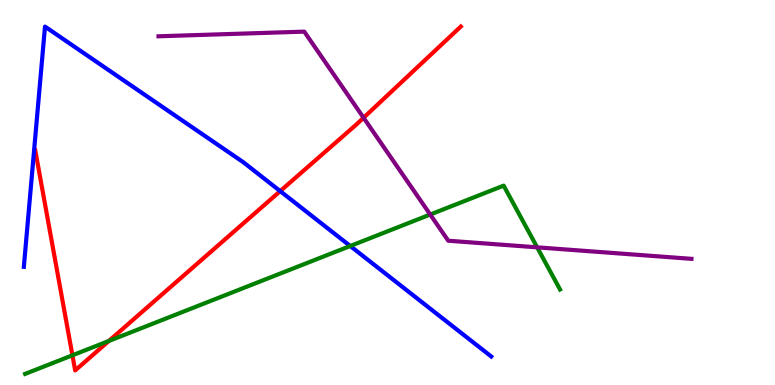[{'lines': ['blue', 'red'], 'intersections': [{'x': 3.62, 'y': 5.04}]}, {'lines': ['green', 'red'], 'intersections': [{'x': 0.935, 'y': 0.771}, {'x': 1.4, 'y': 1.14}]}, {'lines': ['purple', 'red'], 'intersections': [{'x': 4.69, 'y': 6.94}]}, {'lines': ['blue', 'green'], 'intersections': [{'x': 4.52, 'y': 3.61}]}, {'lines': ['blue', 'purple'], 'intersections': []}, {'lines': ['green', 'purple'], 'intersections': [{'x': 5.55, 'y': 4.43}, {'x': 6.93, 'y': 3.58}]}]